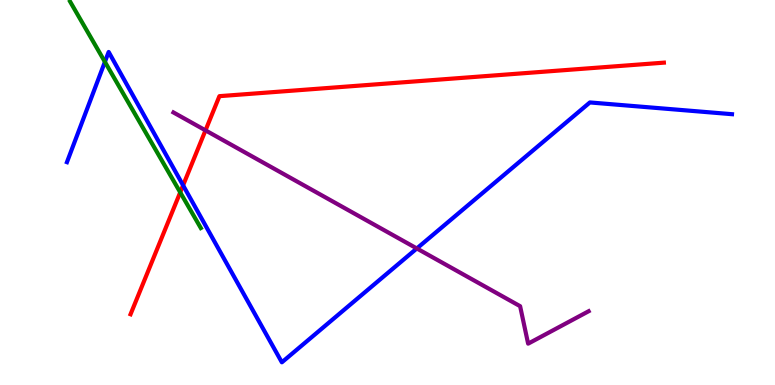[{'lines': ['blue', 'red'], 'intersections': [{'x': 2.36, 'y': 5.19}]}, {'lines': ['green', 'red'], 'intersections': [{'x': 2.33, 'y': 5.0}]}, {'lines': ['purple', 'red'], 'intersections': [{'x': 2.65, 'y': 6.61}]}, {'lines': ['blue', 'green'], 'intersections': [{'x': 1.35, 'y': 8.39}]}, {'lines': ['blue', 'purple'], 'intersections': [{'x': 5.38, 'y': 3.55}]}, {'lines': ['green', 'purple'], 'intersections': []}]